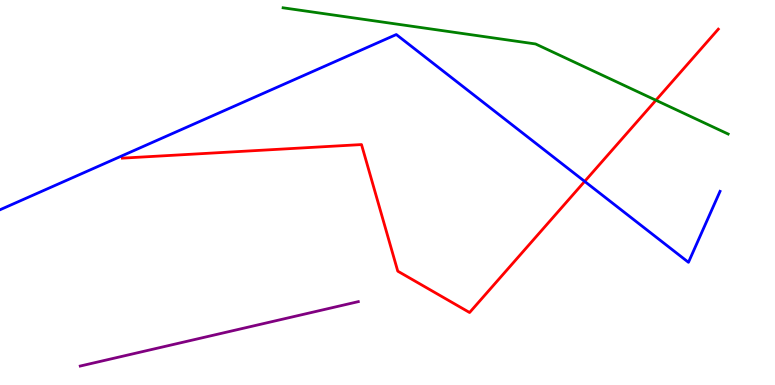[{'lines': ['blue', 'red'], 'intersections': [{'x': 7.54, 'y': 5.29}]}, {'lines': ['green', 'red'], 'intersections': [{'x': 8.46, 'y': 7.4}]}, {'lines': ['purple', 'red'], 'intersections': []}, {'lines': ['blue', 'green'], 'intersections': []}, {'lines': ['blue', 'purple'], 'intersections': []}, {'lines': ['green', 'purple'], 'intersections': []}]